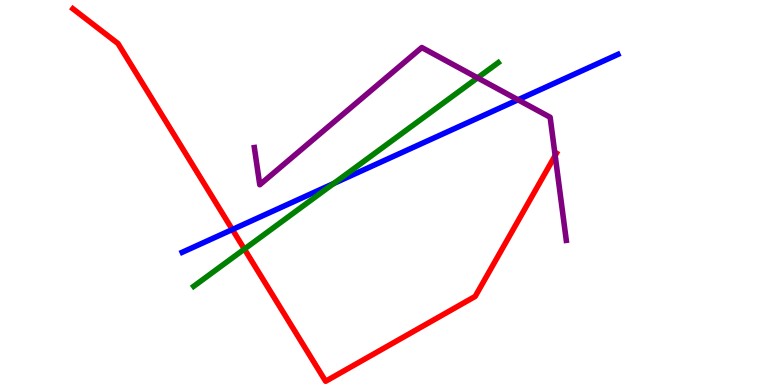[{'lines': ['blue', 'red'], 'intersections': [{'x': 3.0, 'y': 4.04}]}, {'lines': ['green', 'red'], 'intersections': [{'x': 3.15, 'y': 3.53}]}, {'lines': ['purple', 'red'], 'intersections': [{'x': 7.16, 'y': 5.96}]}, {'lines': ['blue', 'green'], 'intersections': [{'x': 4.31, 'y': 5.23}]}, {'lines': ['blue', 'purple'], 'intersections': [{'x': 6.68, 'y': 7.41}]}, {'lines': ['green', 'purple'], 'intersections': [{'x': 6.16, 'y': 7.98}]}]